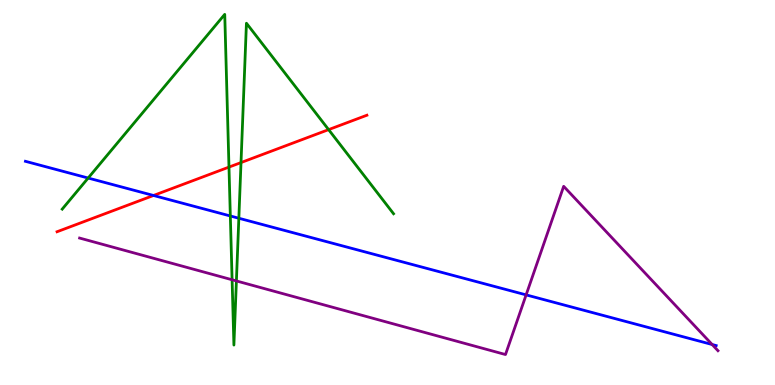[{'lines': ['blue', 'red'], 'intersections': [{'x': 1.98, 'y': 4.92}]}, {'lines': ['green', 'red'], 'intersections': [{'x': 2.95, 'y': 5.66}, {'x': 3.11, 'y': 5.78}, {'x': 4.24, 'y': 6.63}]}, {'lines': ['purple', 'red'], 'intersections': []}, {'lines': ['blue', 'green'], 'intersections': [{'x': 1.14, 'y': 5.38}, {'x': 2.97, 'y': 4.39}, {'x': 3.08, 'y': 4.33}]}, {'lines': ['blue', 'purple'], 'intersections': [{'x': 6.79, 'y': 2.34}, {'x': 9.19, 'y': 1.05}]}, {'lines': ['green', 'purple'], 'intersections': [{'x': 2.99, 'y': 2.73}, {'x': 3.05, 'y': 2.7}]}]